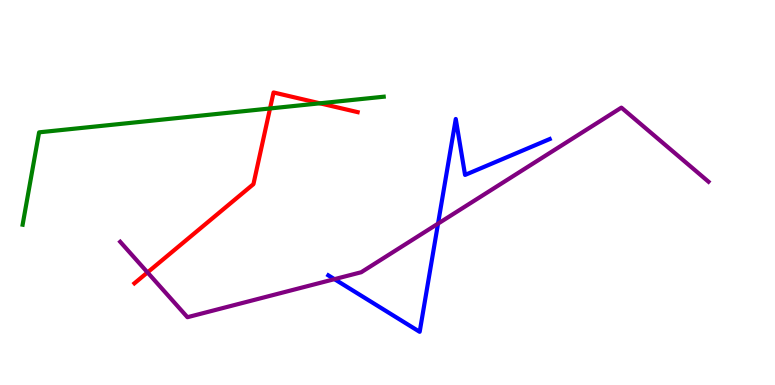[{'lines': ['blue', 'red'], 'intersections': []}, {'lines': ['green', 'red'], 'intersections': [{'x': 3.48, 'y': 7.18}, {'x': 4.13, 'y': 7.32}]}, {'lines': ['purple', 'red'], 'intersections': [{'x': 1.9, 'y': 2.92}]}, {'lines': ['blue', 'green'], 'intersections': []}, {'lines': ['blue', 'purple'], 'intersections': [{'x': 4.32, 'y': 2.75}, {'x': 5.65, 'y': 4.19}]}, {'lines': ['green', 'purple'], 'intersections': []}]